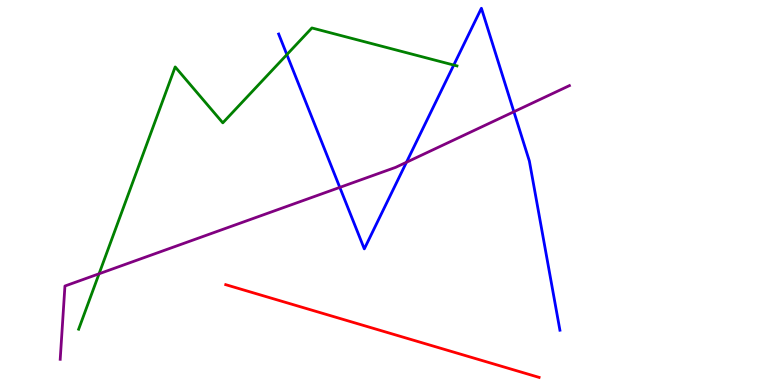[{'lines': ['blue', 'red'], 'intersections': []}, {'lines': ['green', 'red'], 'intersections': []}, {'lines': ['purple', 'red'], 'intersections': []}, {'lines': ['blue', 'green'], 'intersections': [{'x': 3.7, 'y': 8.58}, {'x': 5.85, 'y': 8.31}]}, {'lines': ['blue', 'purple'], 'intersections': [{'x': 4.38, 'y': 5.13}, {'x': 5.24, 'y': 5.79}, {'x': 6.63, 'y': 7.1}]}, {'lines': ['green', 'purple'], 'intersections': [{'x': 1.28, 'y': 2.89}]}]